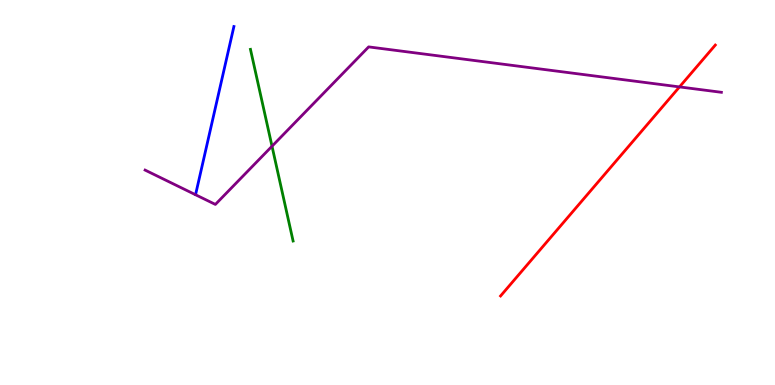[{'lines': ['blue', 'red'], 'intersections': []}, {'lines': ['green', 'red'], 'intersections': []}, {'lines': ['purple', 'red'], 'intersections': [{'x': 8.77, 'y': 7.74}]}, {'lines': ['blue', 'green'], 'intersections': []}, {'lines': ['blue', 'purple'], 'intersections': []}, {'lines': ['green', 'purple'], 'intersections': [{'x': 3.51, 'y': 6.2}]}]